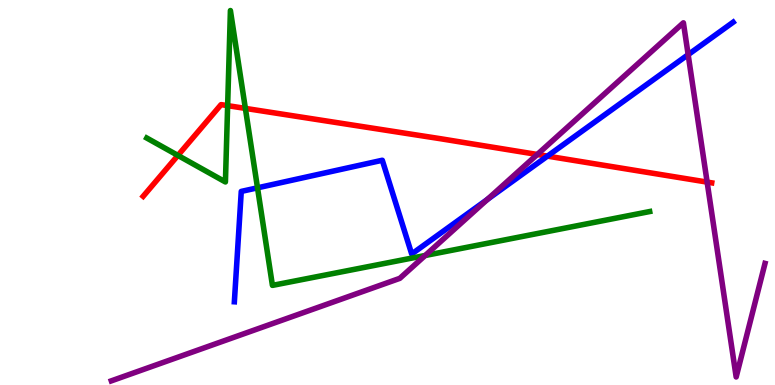[{'lines': ['blue', 'red'], 'intersections': [{'x': 7.06, 'y': 5.94}]}, {'lines': ['green', 'red'], 'intersections': [{'x': 2.3, 'y': 5.96}, {'x': 2.94, 'y': 7.26}, {'x': 3.17, 'y': 7.18}]}, {'lines': ['purple', 'red'], 'intersections': [{'x': 6.93, 'y': 5.99}, {'x': 9.12, 'y': 5.27}]}, {'lines': ['blue', 'green'], 'intersections': [{'x': 3.32, 'y': 5.12}]}, {'lines': ['blue', 'purple'], 'intersections': [{'x': 6.29, 'y': 4.82}, {'x': 8.88, 'y': 8.58}]}, {'lines': ['green', 'purple'], 'intersections': [{'x': 5.49, 'y': 3.36}]}]